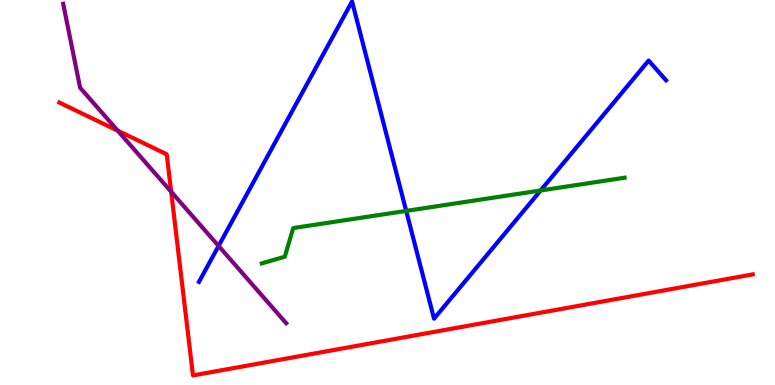[{'lines': ['blue', 'red'], 'intersections': []}, {'lines': ['green', 'red'], 'intersections': []}, {'lines': ['purple', 'red'], 'intersections': [{'x': 1.52, 'y': 6.61}, {'x': 2.21, 'y': 5.02}]}, {'lines': ['blue', 'green'], 'intersections': [{'x': 5.24, 'y': 4.52}, {'x': 6.98, 'y': 5.05}]}, {'lines': ['blue', 'purple'], 'intersections': [{'x': 2.82, 'y': 3.61}]}, {'lines': ['green', 'purple'], 'intersections': []}]